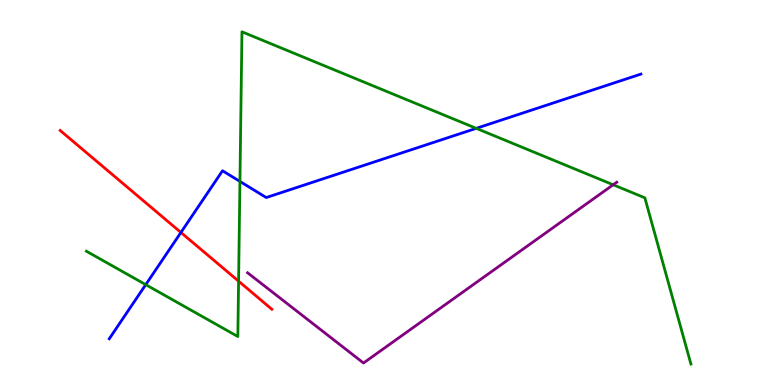[{'lines': ['blue', 'red'], 'intersections': [{'x': 2.33, 'y': 3.96}]}, {'lines': ['green', 'red'], 'intersections': [{'x': 3.08, 'y': 2.7}]}, {'lines': ['purple', 'red'], 'intersections': []}, {'lines': ['blue', 'green'], 'intersections': [{'x': 1.88, 'y': 2.61}, {'x': 3.1, 'y': 5.29}, {'x': 6.15, 'y': 6.67}]}, {'lines': ['blue', 'purple'], 'intersections': []}, {'lines': ['green', 'purple'], 'intersections': [{'x': 7.91, 'y': 5.2}]}]